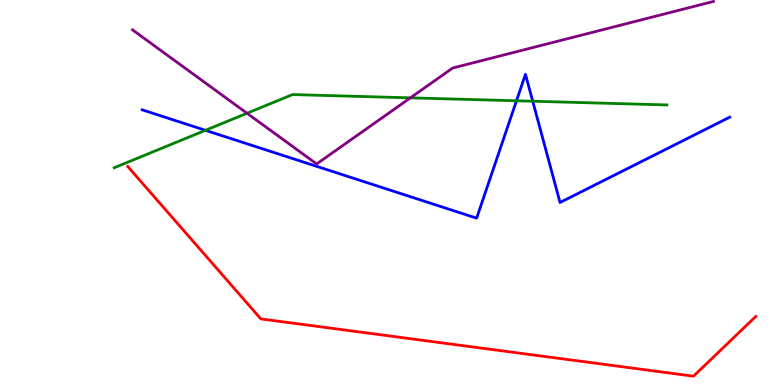[{'lines': ['blue', 'red'], 'intersections': []}, {'lines': ['green', 'red'], 'intersections': []}, {'lines': ['purple', 'red'], 'intersections': []}, {'lines': ['blue', 'green'], 'intersections': [{'x': 2.65, 'y': 6.62}, {'x': 6.66, 'y': 7.38}, {'x': 6.87, 'y': 7.37}]}, {'lines': ['blue', 'purple'], 'intersections': []}, {'lines': ['green', 'purple'], 'intersections': [{'x': 3.19, 'y': 7.06}, {'x': 5.3, 'y': 7.46}]}]